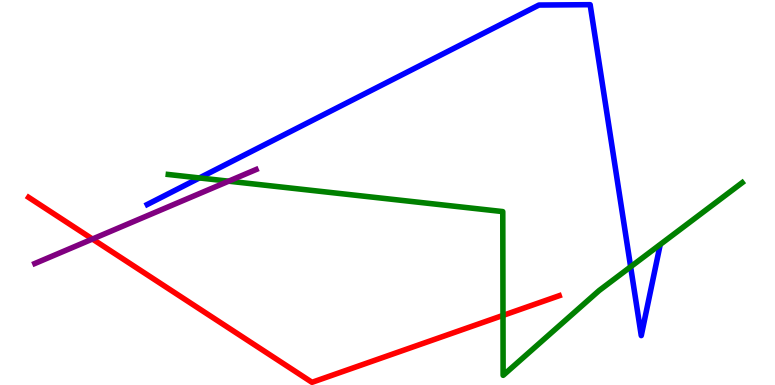[{'lines': ['blue', 'red'], 'intersections': []}, {'lines': ['green', 'red'], 'intersections': [{'x': 6.49, 'y': 1.81}]}, {'lines': ['purple', 'red'], 'intersections': [{'x': 1.19, 'y': 3.79}]}, {'lines': ['blue', 'green'], 'intersections': [{'x': 2.57, 'y': 5.38}, {'x': 8.14, 'y': 3.07}]}, {'lines': ['blue', 'purple'], 'intersections': []}, {'lines': ['green', 'purple'], 'intersections': [{'x': 2.95, 'y': 5.29}]}]